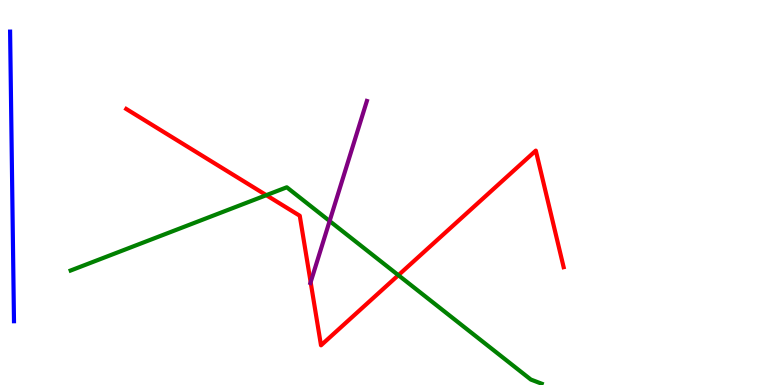[{'lines': ['blue', 'red'], 'intersections': []}, {'lines': ['green', 'red'], 'intersections': [{'x': 3.44, 'y': 4.93}, {'x': 5.14, 'y': 2.85}]}, {'lines': ['purple', 'red'], 'intersections': [{'x': 4.01, 'y': 2.67}]}, {'lines': ['blue', 'green'], 'intersections': []}, {'lines': ['blue', 'purple'], 'intersections': []}, {'lines': ['green', 'purple'], 'intersections': [{'x': 4.25, 'y': 4.26}]}]